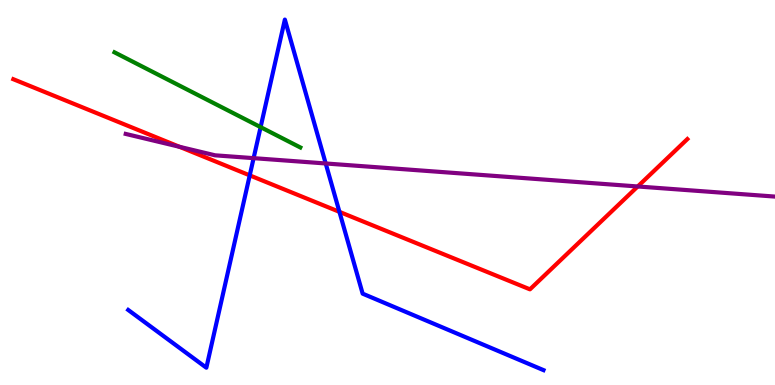[{'lines': ['blue', 'red'], 'intersections': [{'x': 3.22, 'y': 5.45}, {'x': 4.38, 'y': 4.5}]}, {'lines': ['green', 'red'], 'intersections': []}, {'lines': ['purple', 'red'], 'intersections': [{'x': 2.32, 'y': 6.19}, {'x': 8.23, 'y': 5.16}]}, {'lines': ['blue', 'green'], 'intersections': [{'x': 3.36, 'y': 6.7}]}, {'lines': ['blue', 'purple'], 'intersections': [{'x': 3.27, 'y': 5.89}, {'x': 4.2, 'y': 5.75}]}, {'lines': ['green', 'purple'], 'intersections': []}]